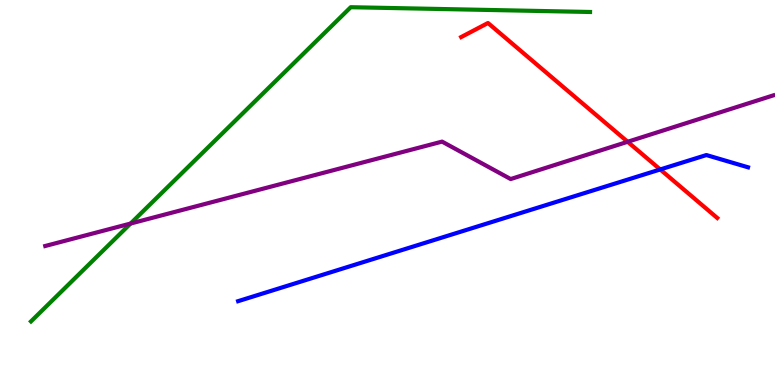[{'lines': ['blue', 'red'], 'intersections': [{'x': 8.52, 'y': 5.6}]}, {'lines': ['green', 'red'], 'intersections': []}, {'lines': ['purple', 'red'], 'intersections': [{'x': 8.1, 'y': 6.32}]}, {'lines': ['blue', 'green'], 'intersections': []}, {'lines': ['blue', 'purple'], 'intersections': []}, {'lines': ['green', 'purple'], 'intersections': [{'x': 1.68, 'y': 4.19}]}]